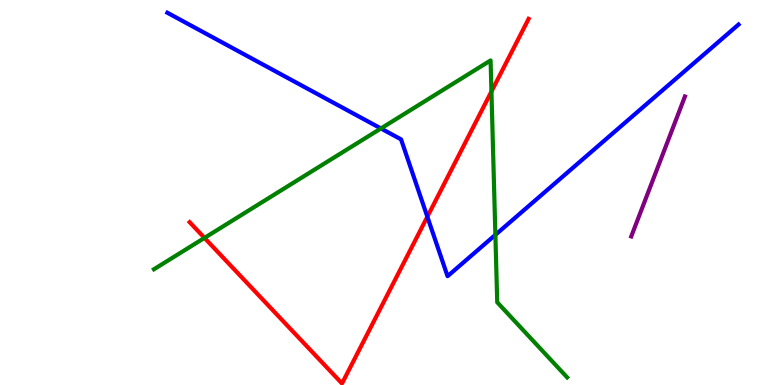[{'lines': ['blue', 'red'], 'intersections': [{'x': 5.51, 'y': 4.37}]}, {'lines': ['green', 'red'], 'intersections': [{'x': 2.64, 'y': 3.82}, {'x': 6.34, 'y': 7.62}]}, {'lines': ['purple', 'red'], 'intersections': []}, {'lines': ['blue', 'green'], 'intersections': [{'x': 4.92, 'y': 6.66}, {'x': 6.39, 'y': 3.9}]}, {'lines': ['blue', 'purple'], 'intersections': []}, {'lines': ['green', 'purple'], 'intersections': []}]